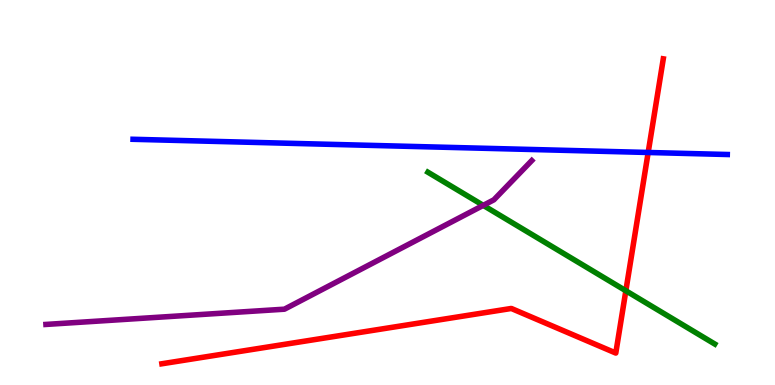[{'lines': ['blue', 'red'], 'intersections': [{'x': 8.36, 'y': 6.04}]}, {'lines': ['green', 'red'], 'intersections': [{'x': 8.08, 'y': 2.45}]}, {'lines': ['purple', 'red'], 'intersections': []}, {'lines': ['blue', 'green'], 'intersections': []}, {'lines': ['blue', 'purple'], 'intersections': []}, {'lines': ['green', 'purple'], 'intersections': [{'x': 6.24, 'y': 4.67}]}]